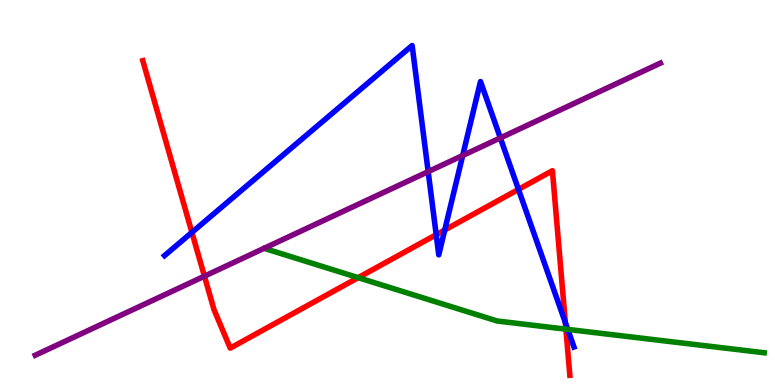[{'lines': ['blue', 'red'], 'intersections': [{'x': 2.48, 'y': 3.96}, {'x': 5.63, 'y': 3.9}, {'x': 5.74, 'y': 4.03}, {'x': 6.69, 'y': 5.08}, {'x': 7.29, 'y': 1.62}]}, {'lines': ['green', 'red'], 'intersections': [{'x': 4.62, 'y': 2.79}, {'x': 7.3, 'y': 1.45}]}, {'lines': ['purple', 'red'], 'intersections': [{'x': 2.64, 'y': 2.83}]}, {'lines': ['blue', 'green'], 'intersections': [{'x': 7.33, 'y': 1.44}]}, {'lines': ['blue', 'purple'], 'intersections': [{'x': 5.52, 'y': 5.54}, {'x': 5.97, 'y': 5.96}, {'x': 6.46, 'y': 6.42}]}, {'lines': ['green', 'purple'], 'intersections': []}]